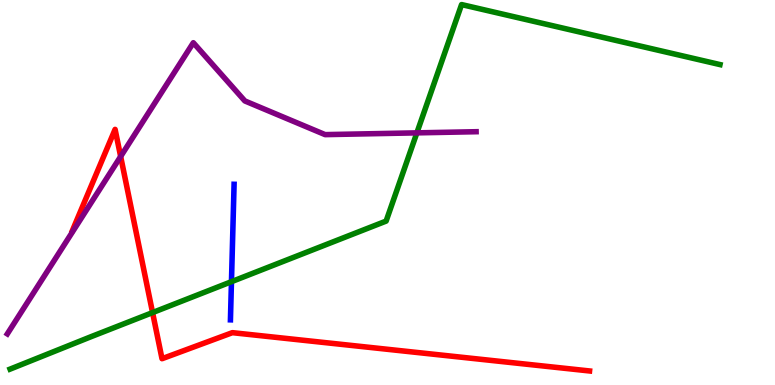[{'lines': ['blue', 'red'], 'intersections': []}, {'lines': ['green', 'red'], 'intersections': [{'x': 1.97, 'y': 1.88}]}, {'lines': ['purple', 'red'], 'intersections': [{'x': 1.56, 'y': 5.94}]}, {'lines': ['blue', 'green'], 'intersections': [{'x': 2.99, 'y': 2.68}]}, {'lines': ['blue', 'purple'], 'intersections': []}, {'lines': ['green', 'purple'], 'intersections': [{'x': 5.38, 'y': 6.55}]}]